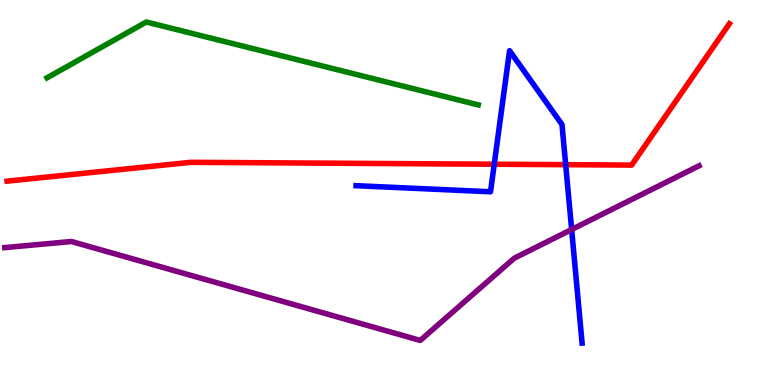[{'lines': ['blue', 'red'], 'intersections': [{'x': 6.38, 'y': 5.73}, {'x': 7.3, 'y': 5.72}]}, {'lines': ['green', 'red'], 'intersections': []}, {'lines': ['purple', 'red'], 'intersections': []}, {'lines': ['blue', 'green'], 'intersections': []}, {'lines': ['blue', 'purple'], 'intersections': [{'x': 7.38, 'y': 4.04}]}, {'lines': ['green', 'purple'], 'intersections': []}]